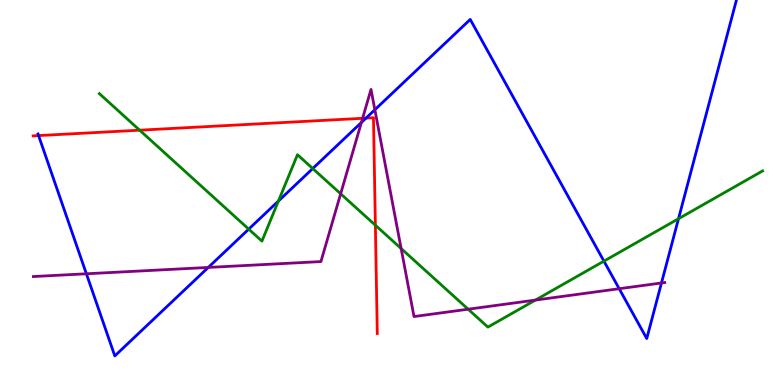[{'lines': ['blue', 'red'], 'intersections': [{'x': 0.498, 'y': 6.48}, {'x': 4.72, 'y': 6.93}]}, {'lines': ['green', 'red'], 'intersections': [{'x': 1.8, 'y': 6.62}, {'x': 4.84, 'y': 4.15}]}, {'lines': ['purple', 'red'], 'intersections': [{'x': 4.68, 'y': 6.93}]}, {'lines': ['blue', 'green'], 'intersections': [{'x': 3.21, 'y': 4.05}, {'x': 3.59, 'y': 4.78}, {'x': 4.04, 'y': 5.62}, {'x': 7.79, 'y': 3.22}, {'x': 8.75, 'y': 4.32}]}, {'lines': ['blue', 'purple'], 'intersections': [{'x': 1.11, 'y': 2.89}, {'x': 2.69, 'y': 3.05}, {'x': 4.66, 'y': 6.82}, {'x': 4.84, 'y': 7.15}, {'x': 7.99, 'y': 2.5}, {'x': 8.54, 'y': 2.65}]}, {'lines': ['green', 'purple'], 'intersections': [{'x': 4.4, 'y': 4.97}, {'x': 5.18, 'y': 3.54}, {'x': 6.04, 'y': 1.97}, {'x': 6.91, 'y': 2.21}]}]